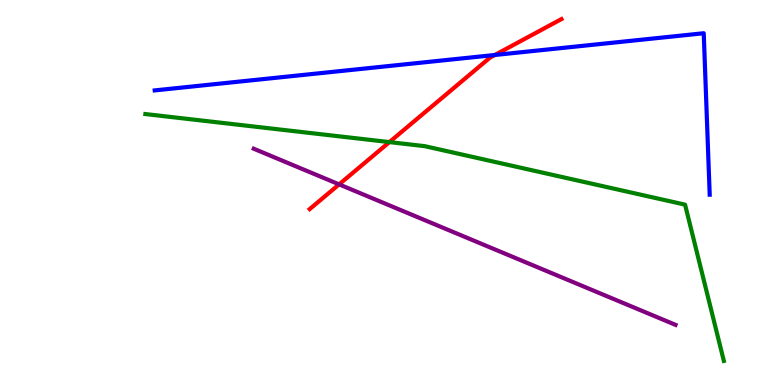[{'lines': ['blue', 'red'], 'intersections': [{'x': 6.38, 'y': 8.57}]}, {'lines': ['green', 'red'], 'intersections': [{'x': 5.02, 'y': 6.31}]}, {'lines': ['purple', 'red'], 'intersections': [{'x': 4.38, 'y': 5.21}]}, {'lines': ['blue', 'green'], 'intersections': []}, {'lines': ['blue', 'purple'], 'intersections': []}, {'lines': ['green', 'purple'], 'intersections': []}]